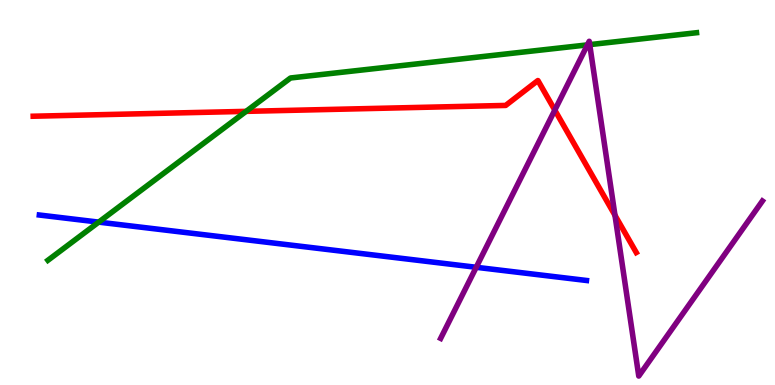[{'lines': ['blue', 'red'], 'intersections': []}, {'lines': ['green', 'red'], 'intersections': [{'x': 3.18, 'y': 7.11}]}, {'lines': ['purple', 'red'], 'intersections': [{'x': 7.16, 'y': 7.14}, {'x': 7.94, 'y': 4.41}]}, {'lines': ['blue', 'green'], 'intersections': [{'x': 1.27, 'y': 4.23}]}, {'lines': ['blue', 'purple'], 'intersections': [{'x': 6.14, 'y': 3.06}]}, {'lines': ['green', 'purple'], 'intersections': [{'x': 7.58, 'y': 8.83}, {'x': 7.61, 'y': 8.84}]}]